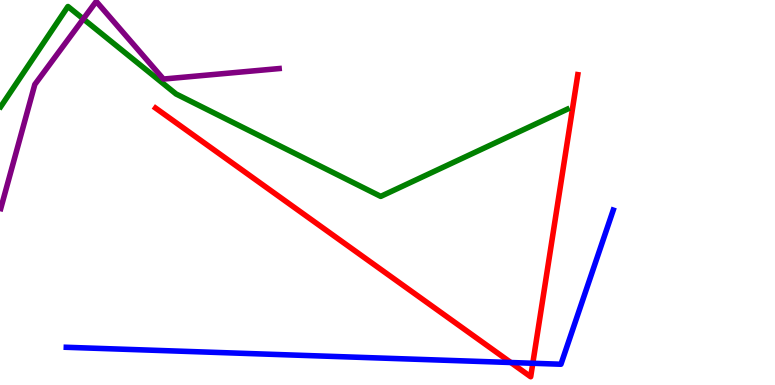[{'lines': ['blue', 'red'], 'intersections': [{'x': 6.59, 'y': 0.584}, {'x': 6.87, 'y': 0.564}]}, {'lines': ['green', 'red'], 'intersections': []}, {'lines': ['purple', 'red'], 'intersections': []}, {'lines': ['blue', 'green'], 'intersections': []}, {'lines': ['blue', 'purple'], 'intersections': []}, {'lines': ['green', 'purple'], 'intersections': [{'x': 1.07, 'y': 9.51}]}]